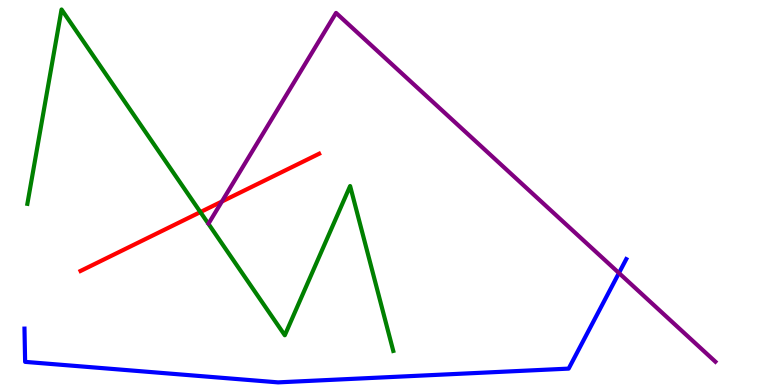[{'lines': ['blue', 'red'], 'intersections': []}, {'lines': ['green', 'red'], 'intersections': [{'x': 2.59, 'y': 4.49}]}, {'lines': ['purple', 'red'], 'intersections': [{'x': 2.86, 'y': 4.77}]}, {'lines': ['blue', 'green'], 'intersections': []}, {'lines': ['blue', 'purple'], 'intersections': [{'x': 7.99, 'y': 2.91}]}, {'lines': ['green', 'purple'], 'intersections': []}]